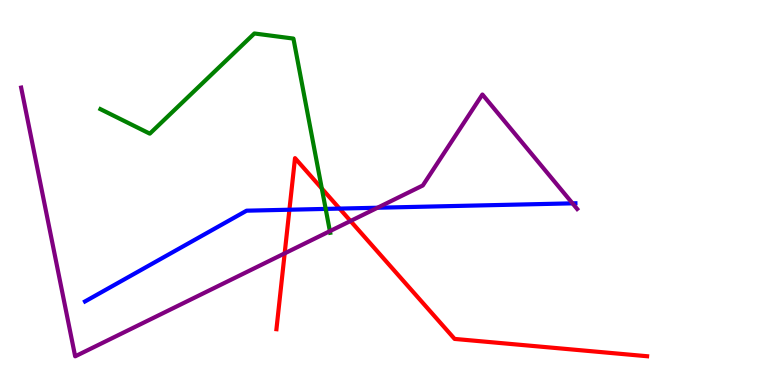[{'lines': ['blue', 'red'], 'intersections': [{'x': 3.73, 'y': 4.55}, {'x': 4.38, 'y': 4.58}]}, {'lines': ['green', 'red'], 'intersections': [{'x': 4.15, 'y': 5.1}]}, {'lines': ['purple', 'red'], 'intersections': [{'x': 3.67, 'y': 3.42}, {'x': 4.52, 'y': 4.26}]}, {'lines': ['blue', 'green'], 'intersections': [{'x': 4.2, 'y': 4.57}]}, {'lines': ['blue', 'purple'], 'intersections': [{'x': 4.87, 'y': 4.6}, {'x': 7.39, 'y': 4.72}]}, {'lines': ['green', 'purple'], 'intersections': [{'x': 4.26, 'y': 4.0}]}]